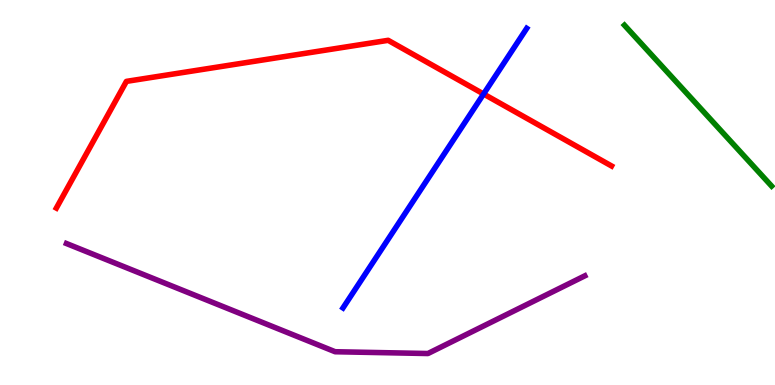[{'lines': ['blue', 'red'], 'intersections': [{'x': 6.24, 'y': 7.56}]}, {'lines': ['green', 'red'], 'intersections': []}, {'lines': ['purple', 'red'], 'intersections': []}, {'lines': ['blue', 'green'], 'intersections': []}, {'lines': ['blue', 'purple'], 'intersections': []}, {'lines': ['green', 'purple'], 'intersections': []}]